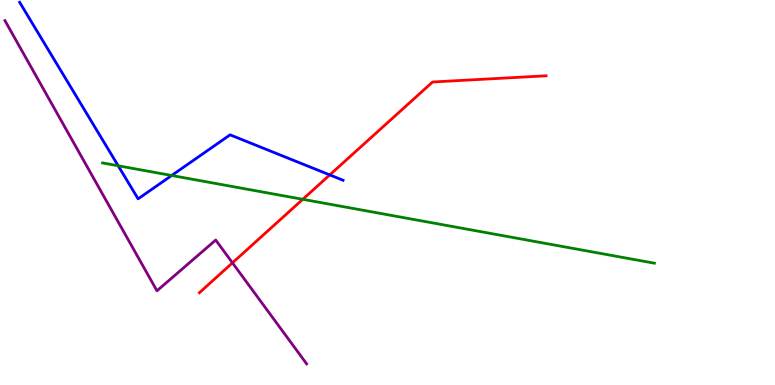[{'lines': ['blue', 'red'], 'intersections': [{'x': 4.26, 'y': 5.46}]}, {'lines': ['green', 'red'], 'intersections': [{'x': 3.91, 'y': 4.82}]}, {'lines': ['purple', 'red'], 'intersections': [{'x': 3.0, 'y': 3.17}]}, {'lines': ['blue', 'green'], 'intersections': [{'x': 1.52, 'y': 5.69}, {'x': 2.22, 'y': 5.44}]}, {'lines': ['blue', 'purple'], 'intersections': []}, {'lines': ['green', 'purple'], 'intersections': []}]